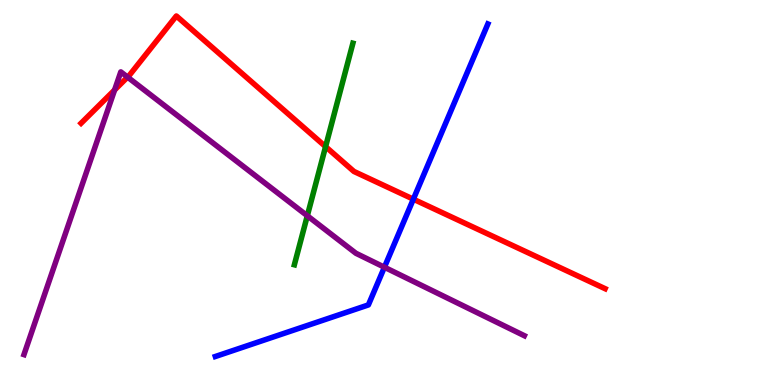[{'lines': ['blue', 'red'], 'intersections': [{'x': 5.33, 'y': 4.83}]}, {'lines': ['green', 'red'], 'intersections': [{'x': 4.2, 'y': 6.19}]}, {'lines': ['purple', 'red'], 'intersections': [{'x': 1.48, 'y': 7.66}, {'x': 1.65, 'y': 8.0}]}, {'lines': ['blue', 'green'], 'intersections': []}, {'lines': ['blue', 'purple'], 'intersections': [{'x': 4.96, 'y': 3.06}]}, {'lines': ['green', 'purple'], 'intersections': [{'x': 3.97, 'y': 4.4}]}]